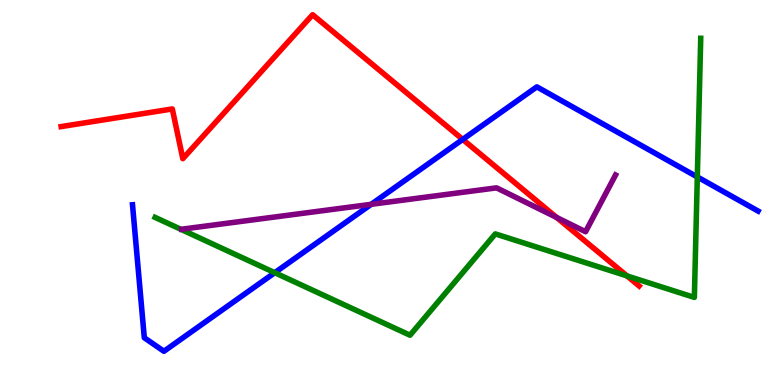[{'lines': ['blue', 'red'], 'intersections': [{'x': 5.97, 'y': 6.38}]}, {'lines': ['green', 'red'], 'intersections': [{'x': 8.09, 'y': 2.83}]}, {'lines': ['purple', 'red'], 'intersections': [{'x': 7.18, 'y': 4.35}]}, {'lines': ['blue', 'green'], 'intersections': [{'x': 3.55, 'y': 2.92}, {'x': 9.0, 'y': 5.4}]}, {'lines': ['blue', 'purple'], 'intersections': [{'x': 4.79, 'y': 4.69}]}, {'lines': ['green', 'purple'], 'intersections': []}]